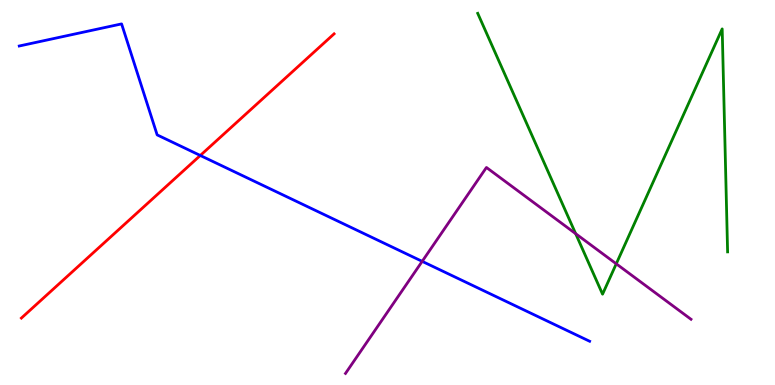[{'lines': ['blue', 'red'], 'intersections': [{'x': 2.58, 'y': 5.96}]}, {'lines': ['green', 'red'], 'intersections': []}, {'lines': ['purple', 'red'], 'intersections': []}, {'lines': ['blue', 'green'], 'intersections': []}, {'lines': ['blue', 'purple'], 'intersections': [{'x': 5.45, 'y': 3.21}]}, {'lines': ['green', 'purple'], 'intersections': [{'x': 7.43, 'y': 3.93}, {'x': 7.95, 'y': 3.15}]}]